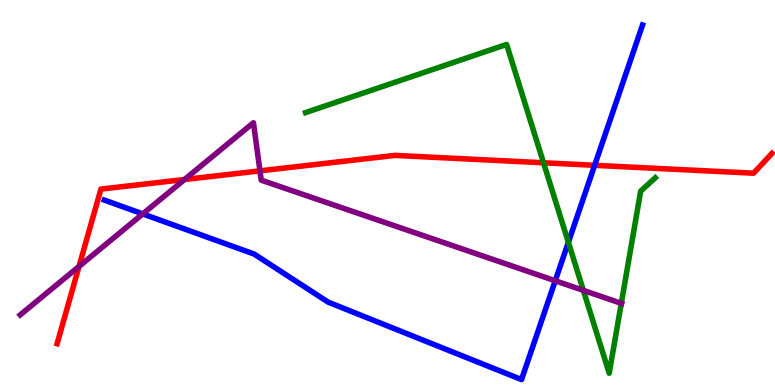[{'lines': ['blue', 'red'], 'intersections': [{'x': 7.67, 'y': 5.71}]}, {'lines': ['green', 'red'], 'intersections': [{'x': 7.01, 'y': 5.77}]}, {'lines': ['purple', 'red'], 'intersections': [{'x': 1.02, 'y': 3.08}, {'x': 2.38, 'y': 5.34}, {'x': 3.35, 'y': 5.56}]}, {'lines': ['blue', 'green'], 'intersections': [{'x': 7.33, 'y': 3.71}]}, {'lines': ['blue', 'purple'], 'intersections': [{'x': 1.84, 'y': 4.44}, {'x': 7.16, 'y': 2.71}]}, {'lines': ['green', 'purple'], 'intersections': [{'x': 7.53, 'y': 2.46}, {'x': 8.02, 'y': 2.12}]}]